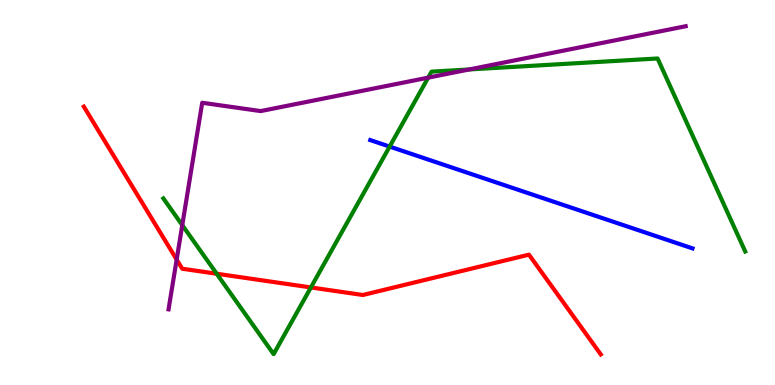[{'lines': ['blue', 'red'], 'intersections': []}, {'lines': ['green', 'red'], 'intersections': [{'x': 2.8, 'y': 2.89}, {'x': 4.01, 'y': 2.53}]}, {'lines': ['purple', 'red'], 'intersections': [{'x': 2.28, 'y': 3.26}]}, {'lines': ['blue', 'green'], 'intersections': [{'x': 5.03, 'y': 6.19}]}, {'lines': ['blue', 'purple'], 'intersections': []}, {'lines': ['green', 'purple'], 'intersections': [{'x': 2.35, 'y': 4.15}, {'x': 5.52, 'y': 7.98}, {'x': 6.05, 'y': 8.2}]}]